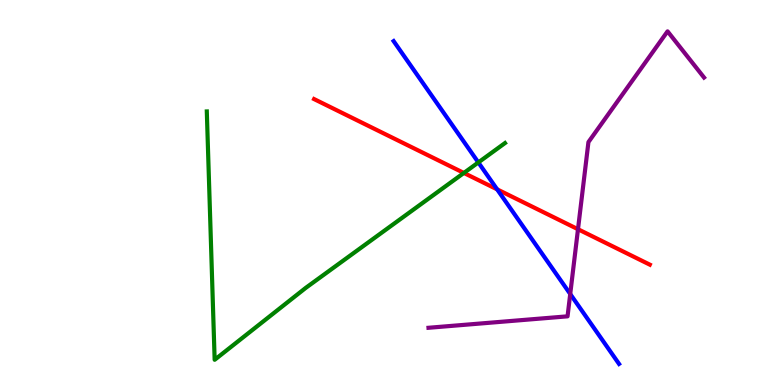[{'lines': ['blue', 'red'], 'intersections': [{'x': 6.41, 'y': 5.08}]}, {'lines': ['green', 'red'], 'intersections': [{'x': 5.99, 'y': 5.51}]}, {'lines': ['purple', 'red'], 'intersections': [{'x': 7.46, 'y': 4.05}]}, {'lines': ['blue', 'green'], 'intersections': [{'x': 6.17, 'y': 5.78}]}, {'lines': ['blue', 'purple'], 'intersections': [{'x': 7.36, 'y': 2.36}]}, {'lines': ['green', 'purple'], 'intersections': []}]